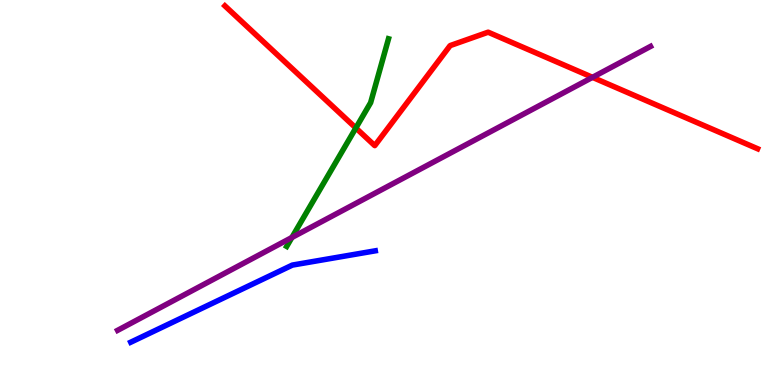[{'lines': ['blue', 'red'], 'intersections': []}, {'lines': ['green', 'red'], 'intersections': [{'x': 4.59, 'y': 6.68}]}, {'lines': ['purple', 'red'], 'intersections': [{'x': 7.65, 'y': 7.99}]}, {'lines': ['blue', 'green'], 'intersections': []}, {'lines': ['blue', 'purple'], 'intersections': []}, {'lines': ['green', 'purple'], 'intersections': [{'x': 3.77, 'y': 3.83}]}]